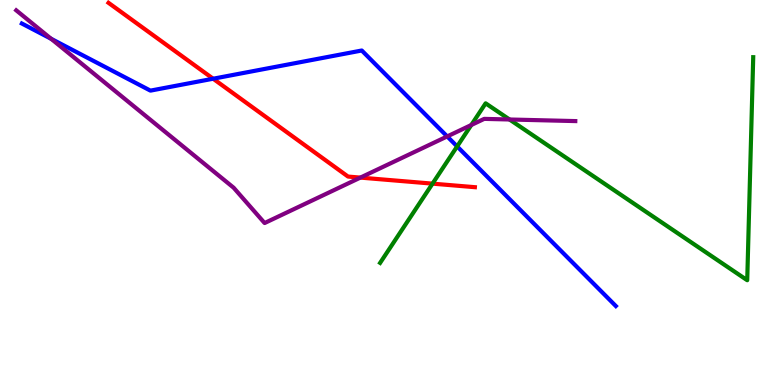[{'lines': ['blue', 'red'], 'intersections': [{'x': 2.75, 'y': 7.96}]}, {'lines': ['green', 'red'], 'intersections': [{'x': 5.58, 'y': 5.23}]}, {'lines': ['purple', 'red'], 'intersections': [{'x': 4.65, 'y': 5.39}]}, {'lines': ['blue', 'green'], 'intersections': [{'x': 5.9, 'y': 6.2}]}, {'lines': ['blue', 'purple'], 'intersections': [{'x': 0.66, 'y': 8.99}, {'x': 5.77, 'y': 6.46}]}, {'lines': ['green', 'purple'], 'intersections': [{'x': 6.08, 'y': 6.75}, {'x': 6.57, 'y': 6.9}]}]